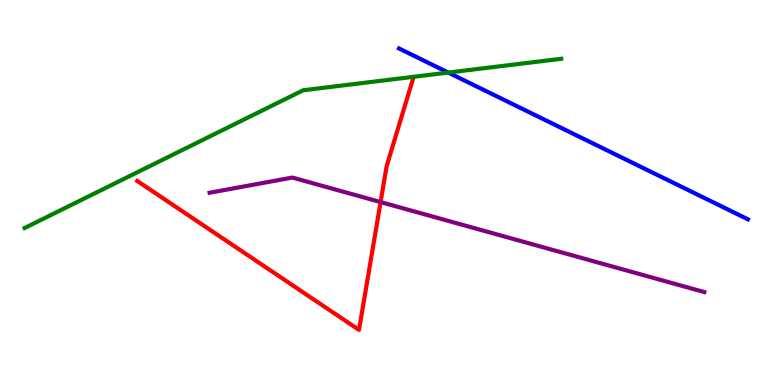[{'lines': ['blue', 'red'], 'intersections': []}, {'lines': ['green', 'red'], 'intersections': []}, {'lines': ['purple', 'red'], 'intersections': [{'x': 4.91, 'y': 4.75}]}, {'lines': ['blue', 'green'], 'intersections': [{'x': 5.78, 'y': 8.11}]}, {'lines': ['blue', 'purple'], 'intersections': []}, {'lines': ['green', 'purple'], 'intersections': []}]